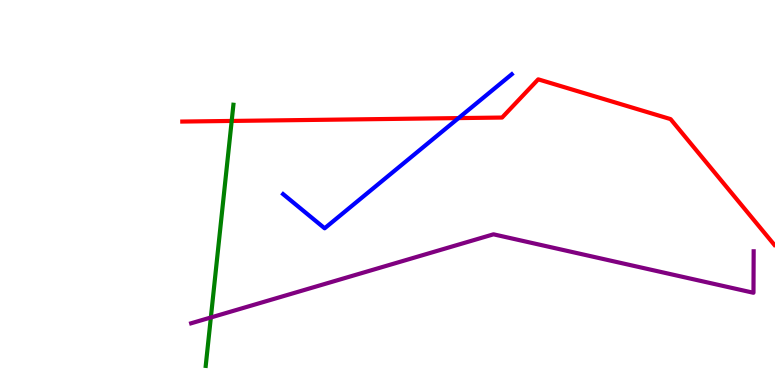[{'lines': ['blue', 'red'], 'intersections': [{'x': 5.92, 'y': 6.93}]}, {'lines': ['green', 'red'], 'intersections': [{'x': 2.99, 'y': 6.86}]}, {'lines': ['purple', 'red'], 'intersections': []}, {'lines': ['blue', 'green'], 'intersections': []}, {'lines': ['blue', 'purple'], 'intersections': []}, {'lines': ['green', 'purple'], 'intersections': [{'x': 2.72, 'y': 1.75}]}]